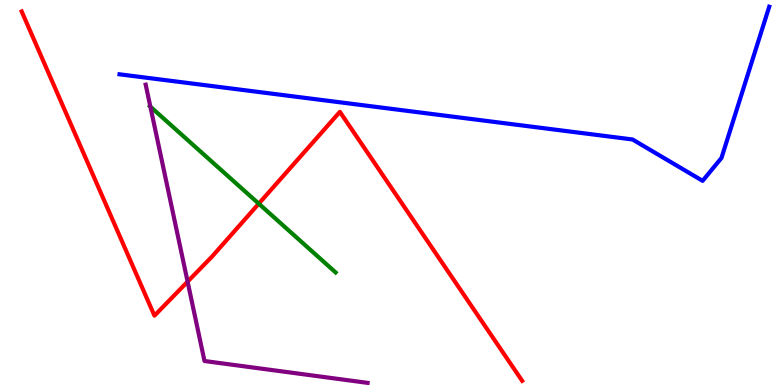[{'lines': ['blue', 'red'], 'intersections': []}, {'lines': ['green', 'red'], 'intersections': [{'x': 3.34, 'y': 4.71}]}, {'lines': ['purple', 'red'], 'intersections': [{'x': 2.42, 'y': 2.68}]}, {'lines': ['blue', 'green'], 'intersections': []}, {'lines': ['blue', 'purple'], 'intersections': []}, {'lines': ['green', 'purple'], 'intersections': [{'x': 1.94, 'y': 7.23}]}]